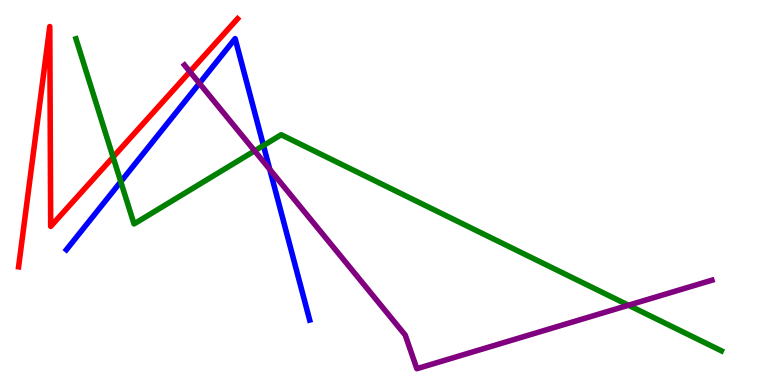[{'lines': ['blue', 'red'], 'intersections': []}, {'lines': ['green', 'red'], 'intersections': [{'x': 1.46, 'y': 5.92}]}, {'lines': ['purple', 'red'], 'intersections': [{'x': 2.45, 'y': 8.14}]}, {'lines': ['blue', 'green'], 'intersections': [{'x': 1.56, 'y': 5.28}, {'x': 3.4, 'y': 6.22}]}, {'lines': ['blue', 'purple'], 'intersections': [{'x': 2.57, 'y': 7.84}, {'x': 3.48, 'y': 5.6}]}, {'lines': ['green', 'purple'], 'intersections': [{'x': 3.29, 'y': 6.08}, {'x': 8.11, 'y': 2.07}]}]